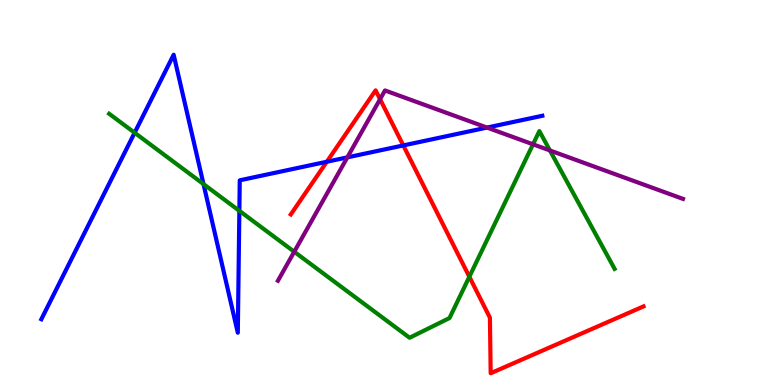[{'lines': ['blue', 'red'], 'intersections': [{'x': 4.22, 'y': 5.8}, {'x': 5.2, 'y': 6.22}]}, {'lines': ['green', 'red'], 'intersections': [{'x': 6.06, 'y': 2.81}]}, {'lines': ['purple', 'red'], 'intersections': [{'x': 4.9, 'y': 7.42}]}, {'lines': ['blue', 'green'], 'intersections': [{'x': 1.74, 'y': 6.55}, {'x': 2.63, 'y': 5.22}, {'x': 3.09, 'y': 4.52}]}, {'lines': ['blue', 'purple'], 'intersections': [{'x': 4.48, 'y': 5.91}, {'x': 6.28, 'y': 6.69}]}, {'lines': ['green', 'purple'], 'intersections': [{'x': 3.8, 'y': 3.46}, {'x': 6.88, 'y': 6.25}, {'x': 7.1, 'y': 6.09}]}]